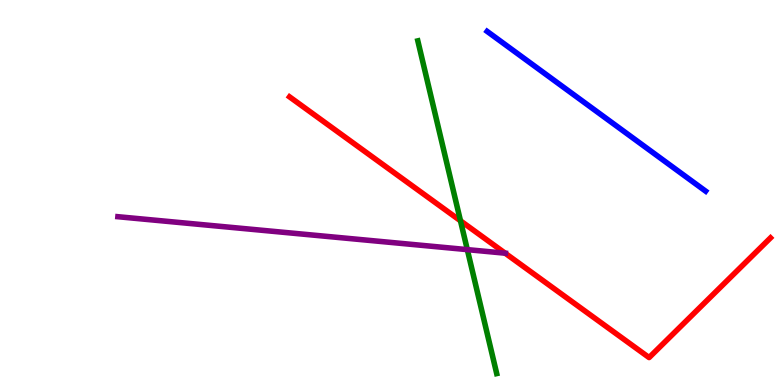[{'lines': ['blue', 'red'], 'intersections': []}, {'lines': ['green', 'red'], 'intersections': [{'x': 5.94, 'y': 4.26}]}, {'lines': ['purple', 'red'], 'intersections': [{'x': 6.52, 'y': 3.42}]}, {'lines': ['blue', 'green'], 'intersections': []}, {'lines': ['blue', 'purple'], 'intersections': []}, {'lines': ['green', 'purple'], 'intersections': [{'x': 6.03, 'y': 3.52}]}]